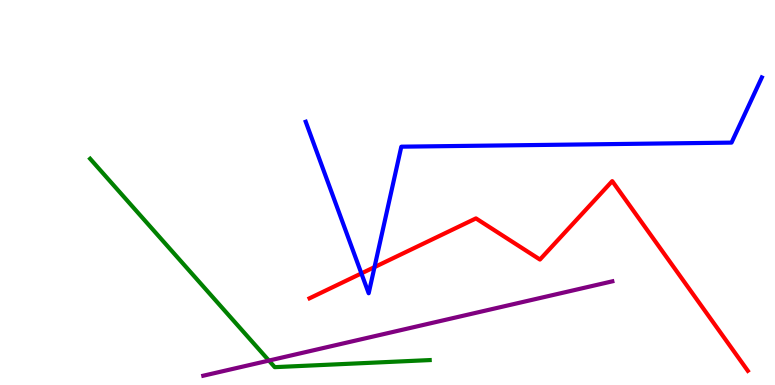[{'lines': ['blue', 'red'], 'intersections': [{'x': 4.66, 'y': 2.9}, {'x': 4.83, 'y': 3.06}]}, {'lines': ['green', 'red'], 'intersections': []}, {'lines': ['purple', 'red'], 'intersections': []}, {'lines': ['blue', 'green'], 'intersections': []}, {'lines': ['blue', 'purple'], 'intersections': []}, {'lines': ['green', 'purple'], 'intersections': [{'x': 3.47, 'y': 0.634}]}]